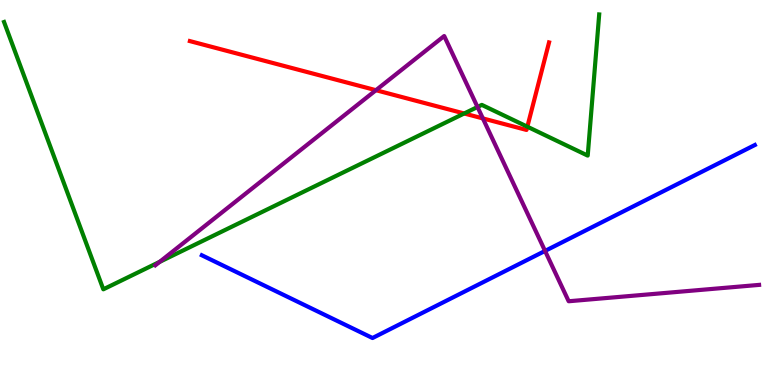[{'lines': ['blue', 'red'], 'intersections': []}, {'lines': ['green', 'red'], 'intersections': [{'x': 5.99, 'y': 7.05}, {'x': 6.8, 'y': 6.71}]}, {'lines': ['purple', 'red'], 'intersections': [{'x': 4.85, 'y': 7.66}, {'x': 6.23, 'y': 6.92}]}, {'lines': ['blue', 'green'], 'intersections': []}, {'lines': ['blue', 'purple'], 'intersections': [{'x': 7.03, 'y': 3.48}]}, {'lines': ['green', 'purple'], 'intersections': [{'x': 2.06, 'y': 3.2}, {'x': 6.16, 'y': 7.22}]}]